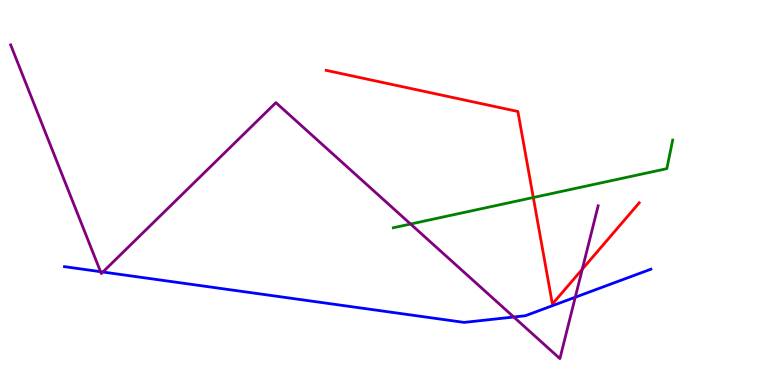[{'lines': ['blue', 'red'], 'intersections': []}, {'lines': ['green', 'red'], 'intersections': [{'x': 6.88, 'y': 4.87}]}, {'lines': ['purple', 'red'], 'intersections': [{'x': 7.51, 'y': 3.01}]}, {'lines': ['blue', 'green'], 'intersections': []}, {'lines': ['blue', 'purple'], 'intersections': [{'x': 1.3, 'y': 2.94}, {'x': 1.33, 'y': 2.93}, {'x': 6.63, 'y': 1.77}, {'x': 7.42, 'y': 2.28}]}, {'lines': ['green', 'purple'], 'intersections': [{'x': 5.3, 'y': 4.18}]}]